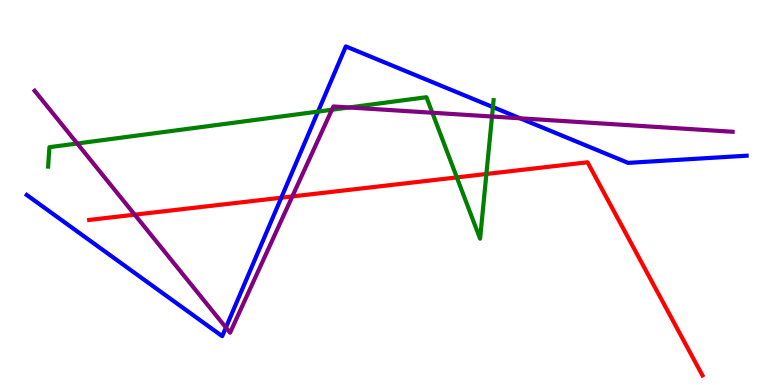[{'lines': ['blue', 'red'], 'intersections': [{'x': 3.63, 'y': 4.86}]}, {'lines': ['green', 'red'], 'intersections': [{'x': 5.89, 'y': 5.39}, {'x': 6.28, 'y': 5.48}]}, {'lines': ['purple', 'red'], 'intersections': [{'x': 1.74, 'y': 4.42}, {'x': 3.77, 'y': 4.9}]}, {'lines': ['blue', 'green'], 'intersections': [{'x': 4.1, 'y': 7.1}, {'x': 6.36, 'y': 7.22}]}, {'lines': ['blue', 'purple'], 'intersections': [{'x': 2.91, 'y': 1.49}, {'x': 6.71, 'y': 6.93}]}, {'lines': ['green', 'purple'], 'intersections': [{'x': 0.997, 'y': 6.27}, {'x': 4.28, 'y': 7.15}, {'x': 4.51, 'y': 7.21}, {'x': 5.58, 'y': 7.07}, {'x': 6.35, 'y': 6.97}]}]